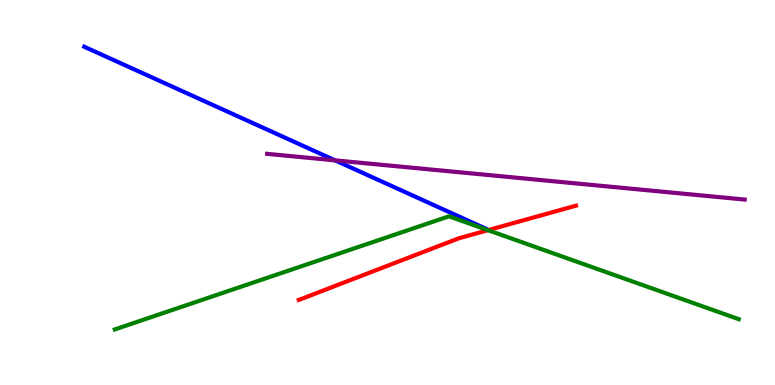[{'lines': ['blue', 'red'], 'intersections': []}, {'lines': ['green', 'red'], 'intersections': [{'x': 6.3, 'y': 4.02}]}, {'lines': ['purple', 'red'], 'intersections': []}, {'lines': ['blue', 'green'], 'intersections': []}, {'lines': ['blue', 'purple'], 'intersections': [{'x': 4.32, 'y': 5.83}]}, {'lines': ['green', 'purple'], 'intersections': []}]